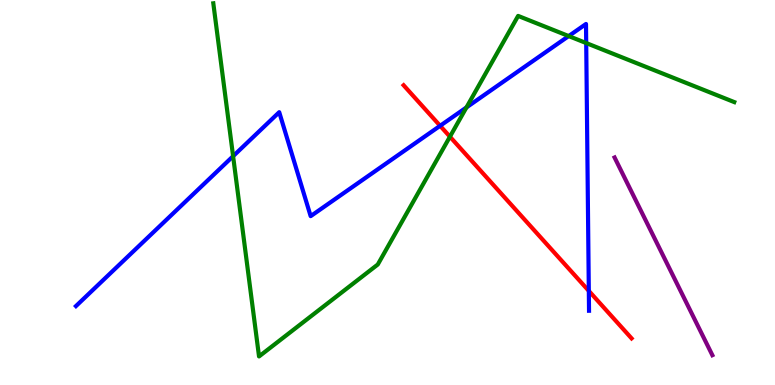[{'lines': ['blue', 'red'], 'intersections': [{'x': 5.68, 'y': 6.73}, {'x': 7.6, 'y': 2.44}]}, {'lines': ['green', 'red'], 'intersections': [{'x': 5.81, 'y': 6.45}]}, {'lines': ['purple', 'red'], 'intersections': []}, {'lines': ['blue', 'green'], 'intersections': [{'x': 3.01, 'y': 5.94}, {'x': 6.02, 'y': 7.21}, {'x': 7.34, 'y': 9.06}, {'x': 7.56, 'y': 8.88}]}, {'lines': ['blue', 'purple'], 'intersections': []}, {'lines': ['green', 'purple'], 'intersections': []}]